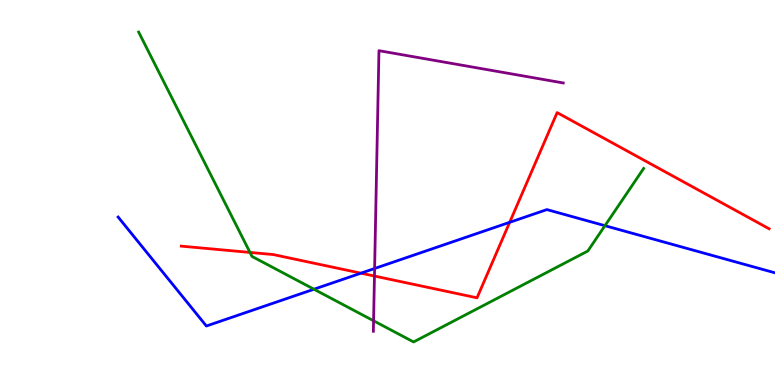[{'lines': ['blue', 'red'], 'intersections': [{'x': 4.66, 'y': 2.9}, {'x': 6.58, 'y': 4.23}]}, {'lines': ['green', 'red'], 'intersections': [{'x': 3.23, 'y': 3.44}]}, {'lines': ['purple', 'red'], 'intersections': [{'x': 4.83, 'y': 2.83}]}, {'lines': ['blue', 'green'], 'intersections': [{'x': 4.05, 'y': 2.49}, {'x': 7.81, 'y': 4.14}]}, {'lines': ['blue', 'purple'], 'intersections': [{'x': 4.83, 'y': 3.03}]}, {'lines': ['green', 'purple'], 'intersections': [{'x': 4.82, 'y': 1.67}]}]